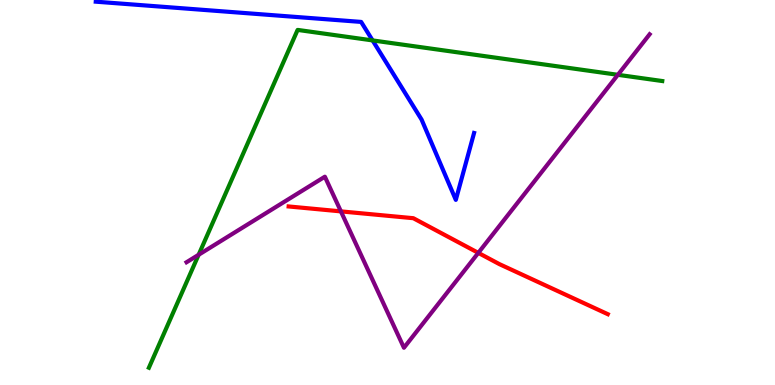[{'lines': ['blue', 'red'], 'intersections': []}, {'lines': ['green', 'red'], 'intersections': []}, {'lines': ['purple', 'red'], 'intersections': [{'x': 4.4, 'y': 4.51}, {'x': 6.17, 'y': 3.43}]}, {'lines': ['blue', 'green'], 'intersections': [{'x': 4.81, 'y': 8.95}]}, {'lines': ['blue', 'purple'], 'intersections': []}, {'lines': ['green', 'purple'], 'intersections': [{'x': 2.56, 'y': 3.38}, {'x': 7.97, 'y': 8.06}]}]